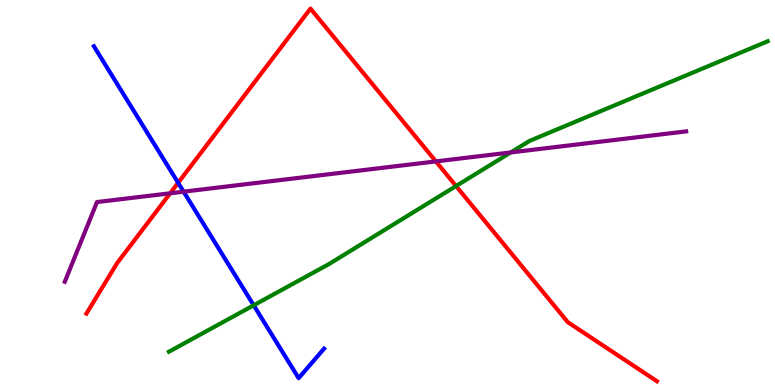[{'lines': ['blue', 'red'], 'intersections': [{'x': 2.3, 'y': 5.25}]}, {'lines': ['green', 'red'], 'intersections': [{'x': 5.88, 'y': 5.17}]}, {'lines': ['purple', 'red'], 'intersections': [{'x': 2.2, 'y': 4.98}, {'x': 5.62, 'y': 5.81}]}, {'lines': ['blue', 'green'], 'intersections': [{'x': 3.27, 'y': 2.07}]}, {'lines': ['blue', 'purple'], 'intersections': [{'x': 2.37, 'y': 5.02}]}, {'lines': ['green', 'purple'], 'intersections': [{'x': 6.59, 'y': 6.04}]}]